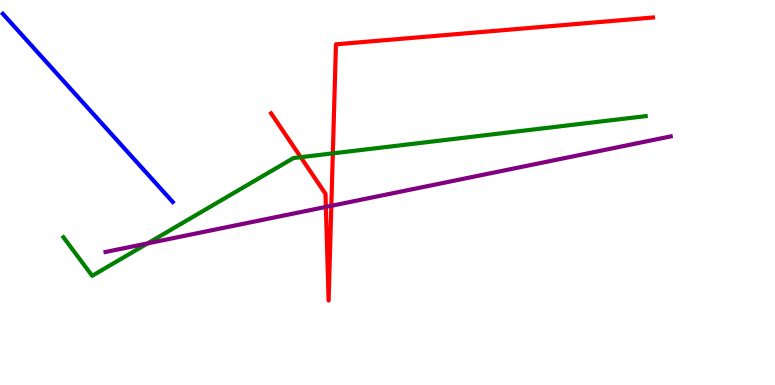[{'lines': ['blue', 'red'], 'intersections': []}, {'lines': ['green', 'red'], 'intersections': [{'x': 3.88, 'y': 5.92}, {'x': 4.29, 'y': 6.02}]}, {'lines': ['purple', 'red'], 'intersections': [{'x': 4.2, 'y': 4.63}, {'x': 4.28, 'y': 4.65}]}, {'lines': ['blue', 'green'], 'intersections': []}, {'lines': ['blue', 'purple'], 'intersections': []}, {'lines': ['green', 'purple'], 'intersections': [{'x': 1.9, 'y': 3.68}]}]